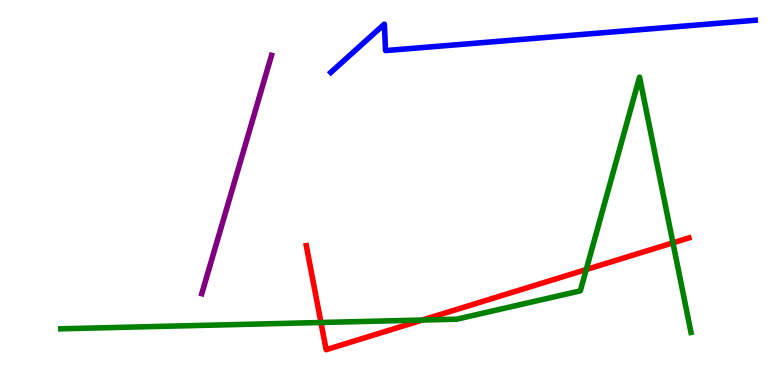[{'lines': ['blue', 'red'], 'intersections': []}, {'lines': ['green', 'red'], 'intersections': [{'x': 4.14, 'y': 1.62}, {'x': 5.45, 'y': 1.69}, {'x': 7.56, 'y': 3.0}, {'x': 8.68, 'y': 3.69}]}, {'lines': ['purple', 'red'], 'intersections': []}, {'lines': ['blue', 'green'], 'intersections': []}, {'lines': ['blue', 'purple'], 'intersections': []}, {'lines': ['green', 'purple'], 'intersections': []}]